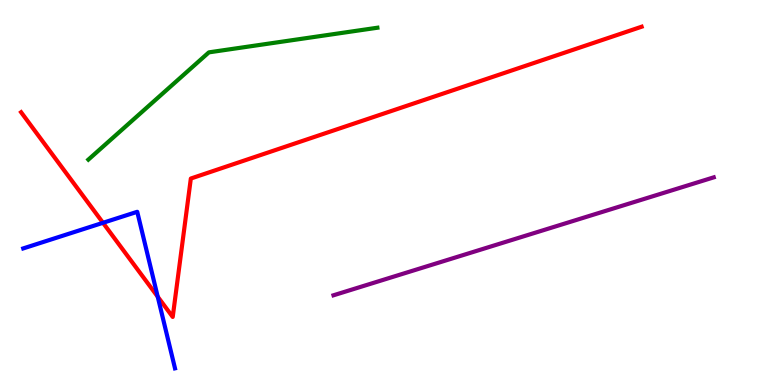[{'lines': ['blue', 'red'], 'intersections': [{'x': 1.33, 'y': 4.21}, {'x': 2.04, 'y': 2.29}]}, {'lines': ['green', 'red'], 'intersections': []}, {'lines': ['purple', 'red'], 'intersections': []}, {'lines': ['blue', 'green'], 'intersections': []}, {'lines': ['blue', 'purple'], 'intersections': []}, {'lines': ['green', 'purple'], 'intersections': []}]